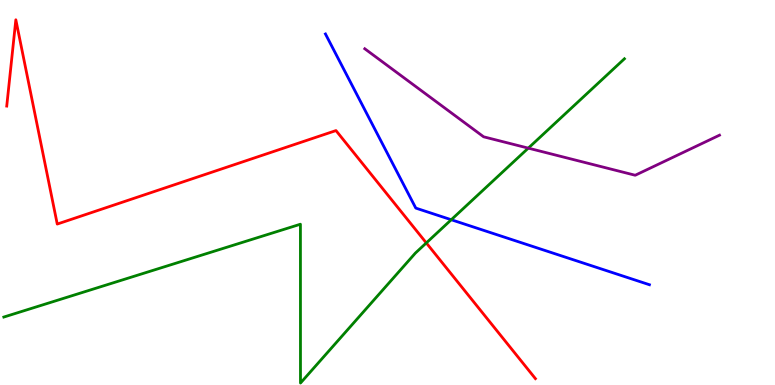[{'lines': ['blue', 'red'], 'intersections': []}, {'lines': ['green', 'red'], 'intersections': [{'x': 5.5, 'y': 3.69}]}, {'lines': ['purple', 'red'], 'intersections': []}, {'lines': ['blue', 'green'], 'intersections': [{'x': 5.82, 'y': 4.29}]}, {'lines': ['blue', 'purple'], 'intersections': []}, {'lines': ['green', 'purple'], 'intersections': [{'x': 6.82, 'y': 6.15}]}]